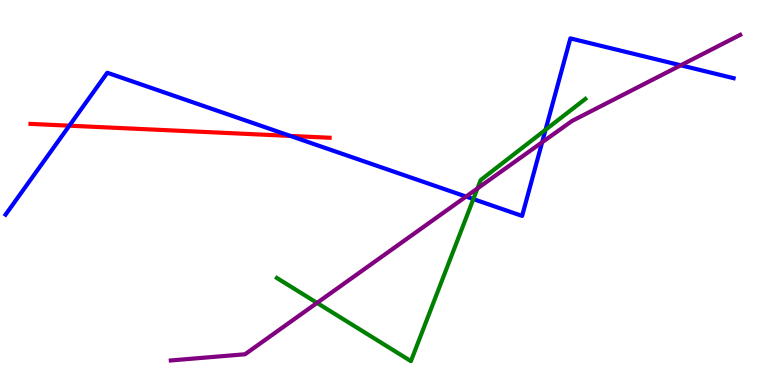[{'lines': ['blue', 'red'], 'intersections': [{'x': 0.895, 'y': 6.74}, {'x': 3.75, 'y': 6.47}]}, {'lines': ['green', 'red'], 'intersections': []}, {'lines': ['purple', 'red'], 'intersections': []}, {'lines': ['blue', 'green'], 'intersections': [{'x': 6.11, 'y': 4.83}, {'x': 7.04, 'y': 6.63}]}, {'lines': ['blue', 'purple'], 'intersections': [{'x': 6.01, 'y': 4.89}, {'x': 7.0, 'y': 6.3}, {'x': 8.78, 'y': 8.3}]}, {'lines': ['green', 'purple'], 'intersections': [{'x': 4.09, 'y': 2.13}, {'x': 6.16, 'y': 5.11}]}]